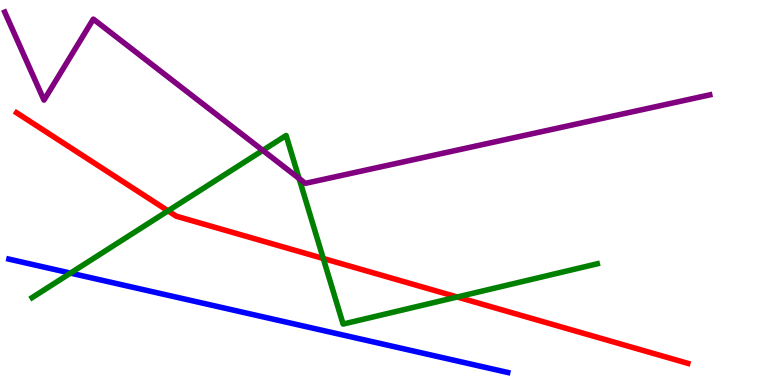[{'lines': ['blue', 'red'], 'intersections': []}, {'lines': ['green', 'red'], 'intersections': [{'x': 2.17, 'y': 4.52}, {'x': 4.17, 'y': 3.29}, {'x': 5.9, 'y': 2.29}]}, {'lines': ['purple', 'red'], 'intersections': []}, {'lines': ['blue', 'green'], 'intersections': [{'x': 0.91, 'y': 2.91}]}, {'lines': ['blue', 'purple'], 'intersections': []}, {'lines': ['green', 'purple'], 'intersections': [{'x': 3.39, 'y': 6.09}, {'x': 3.86, 'y': 5.36}]}]